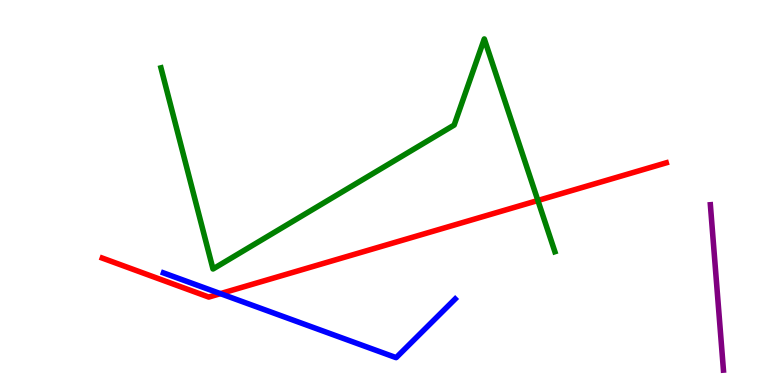[{'lines': ['blue', 'red'], 'intersections': [{'x': 2.84, 'y': 2.37}]}, {'lines': ['green', 'red'], 'intersections': [{'x': 6.94, 'y': 4.79}]}, {'lines': ['purple', 'red'], 'intersections': []}, {'lines': ['blue', 'green'], 'intersections': []}, {'lines': ['blue', 'purple'], 'intersections': []}, {'lines': ['green', 'purple'], 'intersections': []}]